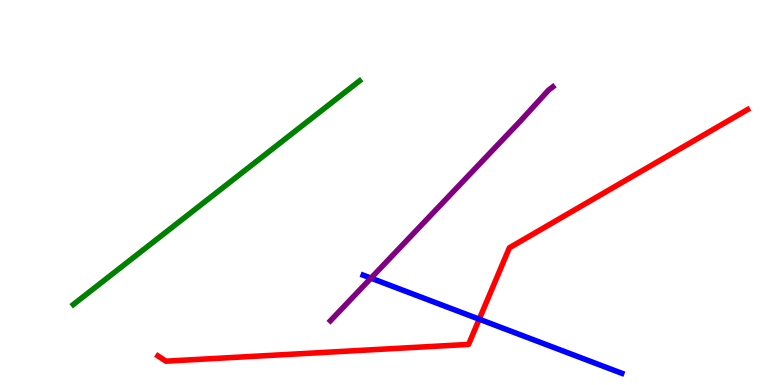[{'lines': ['blue', 'red'], 'intersections': [{'x': 6.18, 'y': 1.71}]}, {'lines': ['green', 'red'], 'intersections': []}, {'lines': ['purple', 'red'], 'intersections': []}, {'lines': ['blue', 'green'], 'intersections': []}, {'lines': ['blue', 'purple'], 'intersections': [{'x': 4.79, 'y': 2.78}]}, {'lines': ['green', 'purple'], 'intersections': []}]